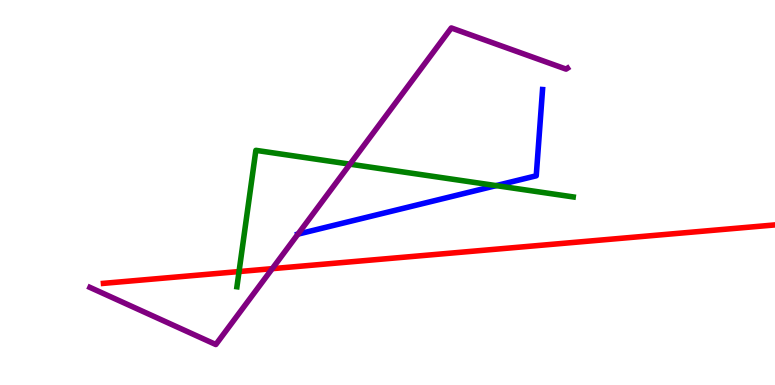[{'lines': ['blue', 'red'], 'intersections': []}, {'lines': ['green', 'red'], 'intersections': [{'x': 3.08, 'y': 2.95}]}, {'lines': ['purple', 'red'], 'intersections': [{'x': 3.51, 'y': 3.02}]}, {'lines': ['blue', 'green'], 'intersections': [{'x': 6.4, 'y': 5.18}]}, {'lines': ['blue', 'purple'], 'intersections': [{'x': 3.84, 'y': 3.92}]}, {'lines': ['green', 'purple'], 'intersections': [{'x': 4.52, 'y': 5.74}]}]